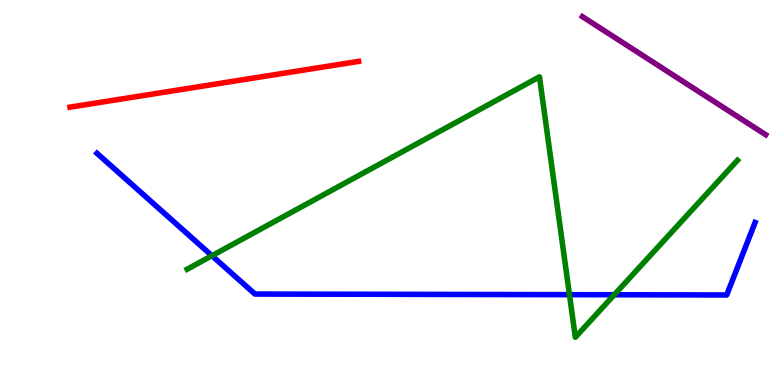[{'lines': ['blue', 'red'], 'intersections': []}, {'lines': ['green', 'red'], 'intersections': []}, {'lines': ['purple', 'red'], 'intersections': []}, {'lines': ['blue', 'green'], 'intersections': [{'x': 2.73, 'y': 3.36}, {'x': 7.35, 'y': 2.35}, {'x': 7.93, 'y': 2.34}]}, {'lines': ['blue', 'purple'], 'intersections': []}, {'lines': ['green', 'purple'], 'intersections': []}]